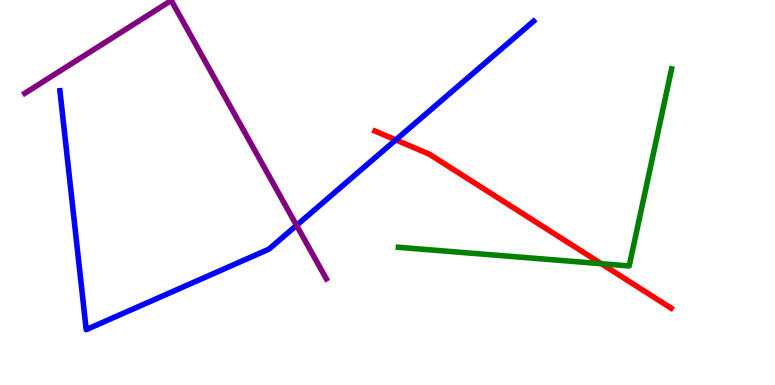[{'lines': ['blue', 'red'], 'intersections': [{'x': 5.11, 'y': 6.37}]}, {'lines': ['green', 'red'], 'intersections': [{'x': 7.76, 'y': 3.15}]}, {'lines': ['purple', 'red'], 'intersections': []}, {'lines': ['blue', 'green'], 'intersections': []}, {'lines': ['blue', 'purple'], 'intersections': [{'x': 3.83, 'y': 4.15}]}, {'lines': ['green', 'purple'], 'intersections': []}]